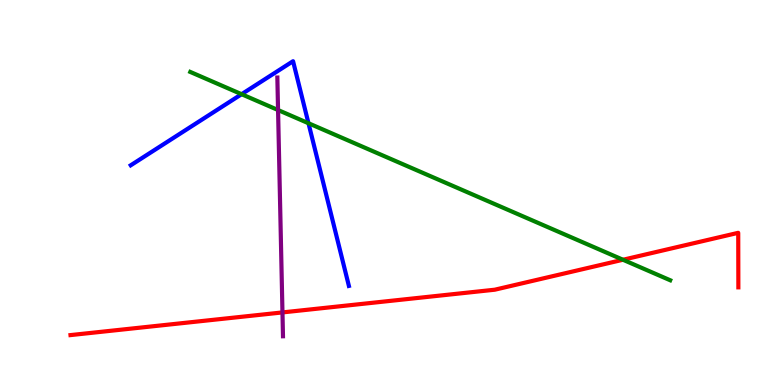[{'lines': ['blue', 'red'], 'intersections': []}, {'lines': ['green', 'red'], 'intersections': [{'x': 8.04, 'y': 3.25}]}, {'lines': ['purple', 'red'], 'intersections': [{'x': 3.64, 'y': 1.89}]}, {'lines': ['blue', 'green'], 'intersections': [{'x': 3.12, 'y': 7.55}, {'x': 3.98, 'y': 6.8}]}, {'lines': ['blue', 'purple'], 'intersections': []}, {'lines': ['green', 'purple'], 'intersections': [{'x': 3.59, 'y': 7.14}]}]